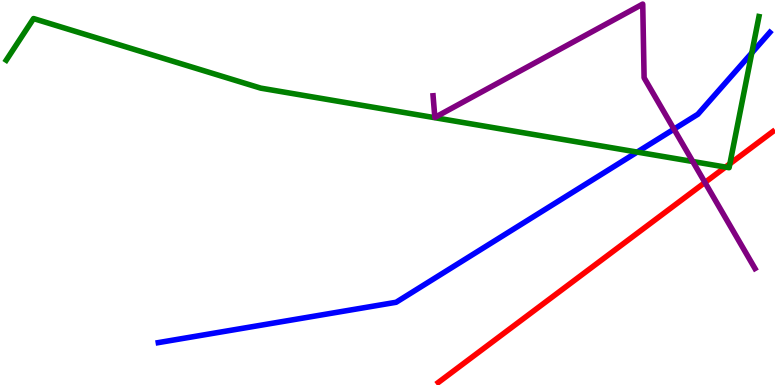[{'lines': ['blue', 'red'], 'intersections': []}, {'lines': ['green', 'red'], 'intersections': [{'x': 9.36, 'y': 5.66}, {'x': 9.42, 'y': 5.75}]}, {'lines': ['purple', 'red'], 'intersections': [{'x': 9.1, 'y': 5.26}]}, {'lines': ['blue', 'green'], 'intersections': [{'x': 8.22, 'y': 6.05}, {'x': 9.7, 'y': 8.63}]}, {'lines': ['blue', 'purple'], 'intersections': [{'x': 8.7, 'y': 6.65}]}, {'lines': ['green', 'purple'], 'intersections': [{'x': 8.94, 'y': 5.8}]}]